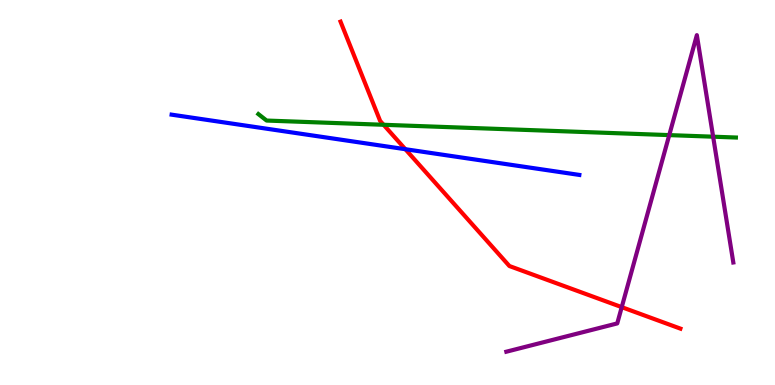[{'lines': ['blue', 'red'], 'intersections': [{'x': 5.23, 'y': 6.12}]}, {'lines': ['green', 'red'], 'intersections': [{'x': 4.95, 'y': 6.76}]}, {'lines': ['purple', 'red'], 'intersections': [{'x': 8.02, 'y': 2.02}]}, {'lines': ['blue', 'green'], 'intersections': []}, {'lines': ['blue', 'purple'], 'intersections': []}, {'lines': ['green', 'purple'], 'intersections': [{'x': 8.64, 'y': 6.49}, {'x': 9.2, 'y': 6.45}]}]